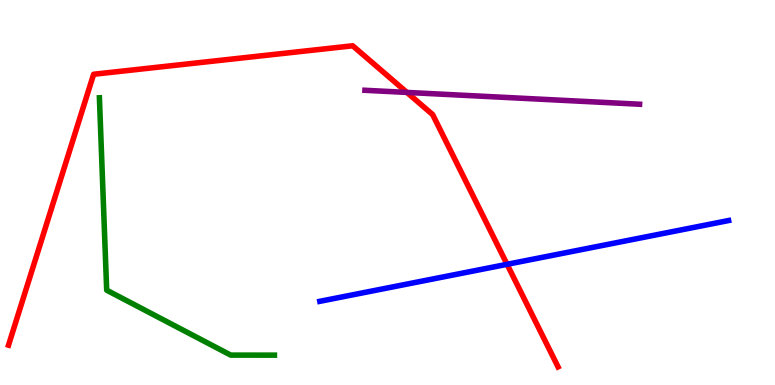[{'lines': ['blue', 'red'], 'intersections': [{'x': 6.54, 'y': 3.13}]}, {'lines': ['green', 'red'], 'intersections': []}, {'lines': ['purple', 'red'], 'intersections': [{'x': 5.25, 'y': 7.6}]}, {'lines': ['blue', 'green'], 'intersections': []}, {'lines': ['blue', 'purple'], 'intersections': []}, {'lines': ['green', 'purple'], 'intersections': []}]